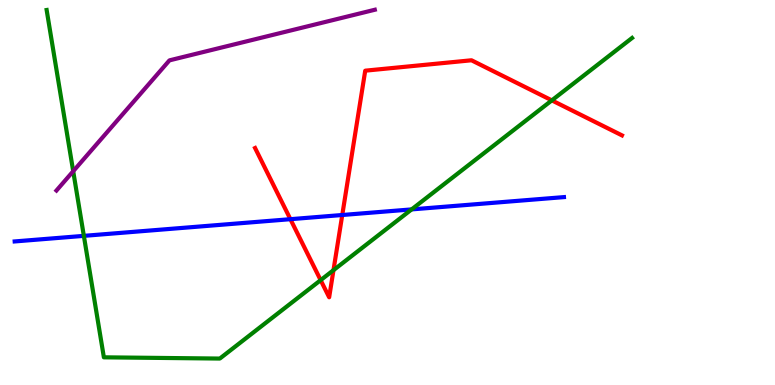[{'lines': ['blue', 'red'], 'intersections': [{'x': 3.75, 'y': 4.31}, {'x': 4.42, 'y': 4.42}]}, {'lines': ['green', 'red'], 'intersections': [{'x': 4.14, 'y': 2.72}, {'x': 4.3, 'y': 2.98}, {'x': 7.12, 'y': 7.39}]}, {'lines': ['purple', 'red'], 'intersections': []}, {'lines': ['blue', 'green'], 'intersections': [{'x': 1.08, 'y': 3.87}, {'x': 5.31, 'y': 4.56}]}, {'lines': ['blue', 'purple'], 'intersections': []}, {'lines': ['green', 'purple'], 'intersections': [{'x': 0.945, 'y': 5.55}]}]